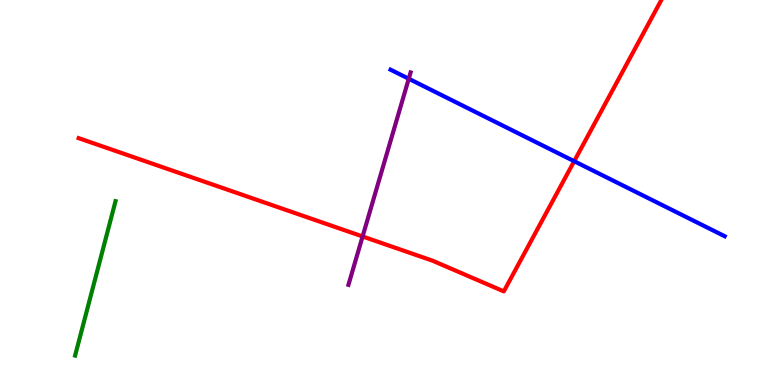[{'lines': ['blue', 'red'], 'intersections': [{'x': 7.41, 'y': 5.81}]}, {'lines': ['green', 'red'], 'intersections': []}, {'lines': ['purple', 'red'], 'intersections': [{'x': 4.68, 'y': 3.86}]}, {'lines': ['blue', 'green'], 'intersections': []}, {'lines': ['blue', 'purple'], 'intersections': [{'x': 5.27, 'y': 7.95}]}, {'lines': ['green', 'purple'], 'intersections': []}]